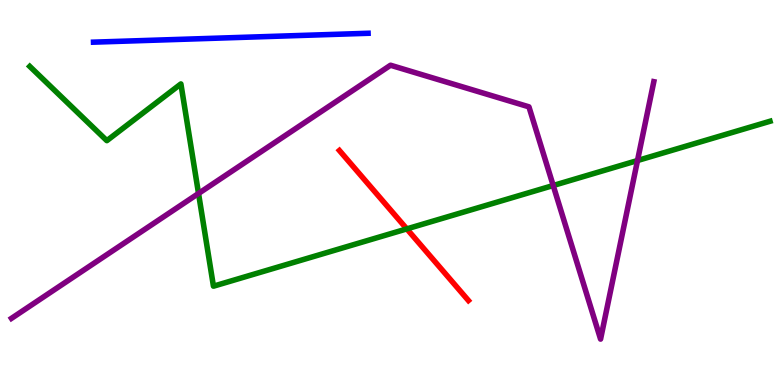[{'lines': ['blue', 'red'], 'intersections': []}, {'lines': ['green', 'red'], 'intersections': [{'x': 5.25, 'y': 4.05}]}, {'lines': ['purple', 'red'], 'intersections': []}, {'lines': ['blue', 'green'], 'intersections': []}, {'lines': ['blue', 'purple'], 'intersections': []}, {'lines': ['green', 'purple'], 'intersections': [{'x': 2.56, 'y': 4.98}, {'x': 7.14, 'y': 5.18}, {'x': 8.23, 'y': 5.83}]}]